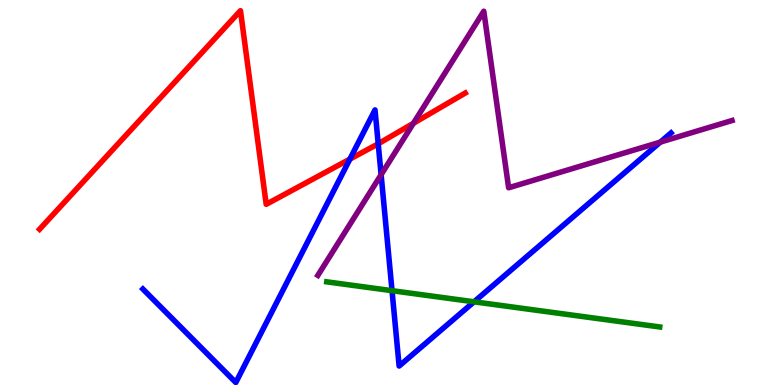[{'lines': ['blue', 'red'], 'intersections': [{'x': 4.51, 'y': 5.87}, {'x': 4.88, 'y': 6.26}]}, {'lines': ['green', 'red'], 'intersections': []}, {'lines': ['purple', 'red'], 'intersections': [{'x': 5.33, 'y': 6.8}]}, {'lines': ['blue', 'green'], 'intersections': [{'x': 5.06, 'y': 2.45}, {'x': 6.12, 'y': 2.16}]}, {'lines': ['blue', 'purple'], 'intersections': [{'x': 4.92, 'y': 5.46}, {'x': 8.52, 'y': 6.31}]}, {'lines': ['green', 'purple'], 'intersections': []}]